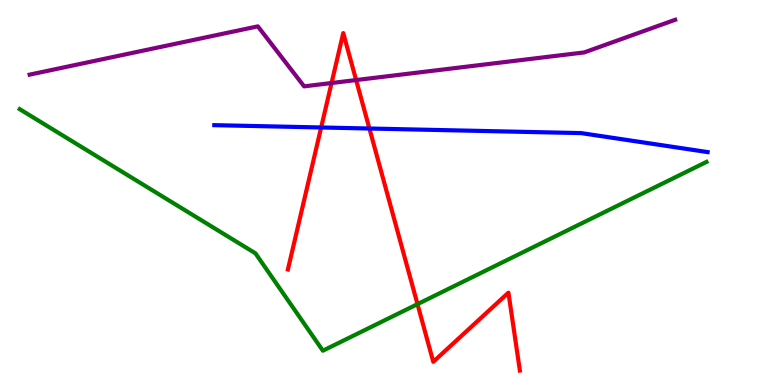[{'lines': ['blue', 'red'], 'intersections': [{'x': 4.14, 'y': 6.69}, {'x': 4.77, 'y': 6.66}]}, {'lines': ['green', 'red'], 'intersections': [{'x': 5.39, 'y': 2.1}]}, {'lines': ['purple', 'red'], 'intersections': [{'x': 4.28, 'y': 7.84}, {'x': 4.6, 'y': 7.92}]}, {'lines': ['blue', 'green'], 'intersections': []}, {'lines': ['blue', 'purple'], 'intersections': []}, {'lines': ['green', 'purple'], 'intersections': []}]